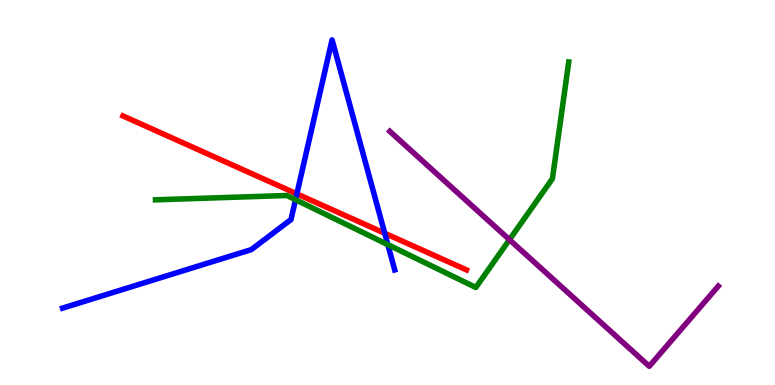[{'lines': ['blue', 'red'], 'intersections': [{'x': 3.83, 'y': 4.96}, {'x': 4.96, 'y': 3.94}]}, {'lines': ['green', 'red'], 'intersections': []}, {'lines': ['purple', 'red'], 'intersections': []}, {'lines': ['blue', 'green'], 'intersections': [{'x': 3.81, 'y': 4.81}, {'x': 5.0, 'y': 3.65}]}, {'lines': ['blue', 'purple'], 'intersections': []}, {'lines': ['green', 'purple'], 'intersections': [{'x': 6.57, 'y': 3.77}]}]